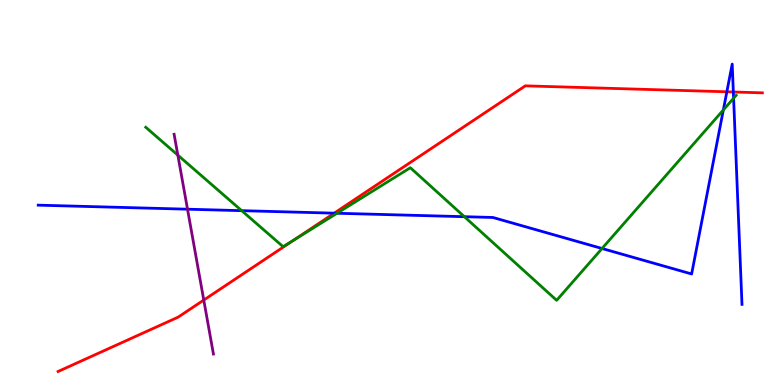[{'lines': ['blue', 'red'], 'intersections': [{'x': 4.31, 'y': 4.46}, {'x': 9.38, 'y': 7.62}, {'x': 9.46, 'y': 7.61}]}, {'lines': ['green', 'red'], 'intersections': [{'x': 3.79, 'y': 3.77}]}, {'lines': ['purple', 'red'], 'intersections': [{'x': 2.63, 'y': 2.21}]}, {'lines': ['blue', 'green'], 'intersections': [{'x': 3.12, 'y': 4.53}, {'x': 4.35, 'y': 4.46}, {'x': 5.99, 'y': 4.37}, {'x': 7.77, 'y': 3.55}, {'x': 9.33, 'y': 7.14}, {'x': 9.47, 'y': 7.45}]}, {'lines': ['blue', 'purple'], 'intersections': [{'x': 2.42, 'y': 4.57}]}, {'lines': ['green', 'purple'], 'intersections': [{'x': 2.29, 'y': 5.97}]}]